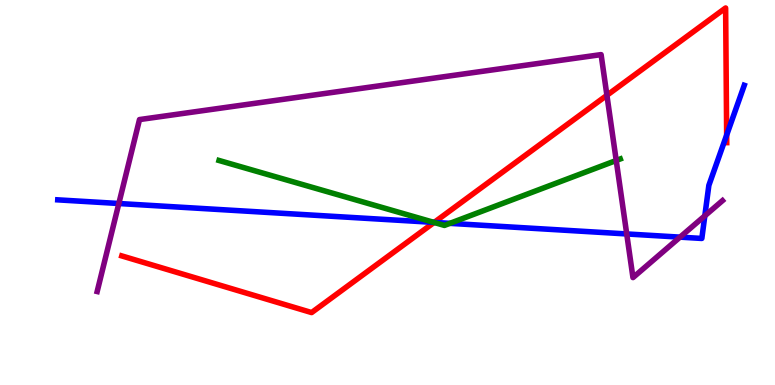[{'lines': ['blue', 'red'], 'intersections': [{'x': 5.6, 'y': 4.22}, {'x': 9.38, 'y': 6.49}]}, {'lines': ['green', 'red'], 'intersections': [{'x': 5.6, 'y': 4.22}]}, {'lines': ['purple', 'red'], 'intersections': [{'x': 7.83, 'y': 7.52}]}, {'lines': ['blue', 'green'], 'intersections': [{'x': 5.6, 'y': 4.22}, {'x': 5.81, 'y': 4.2}]}, {'lines': ['blue', 'purple'], 'intersections': [{'x': 1.53, 'y': 4.71}, {'x': 8.09, 'y': 3.92}, {'x': 8.77, 'y': 3.84}, {'x': 9.09, 'y': 4.39}]}, {'lines': ['green', 'purple'], 'intersections': [{'x': 7.95, 'y': 5.83}]}]